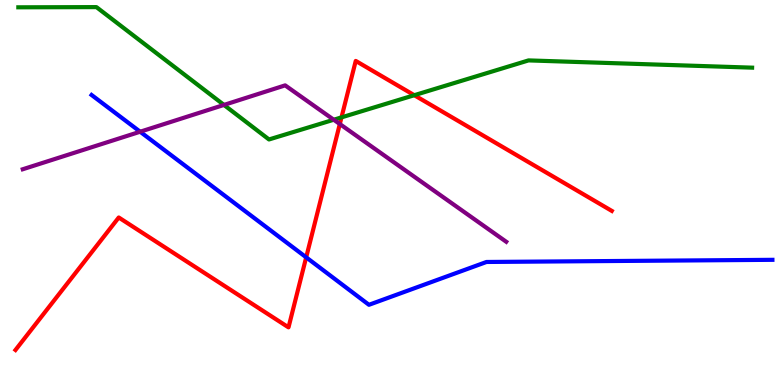[{'lines': ['blue', 'red'], 'intersections': [{'x': 3.95, 'y': 3.32}]}, {'lines': ['green', 'red'], 'intersections': [{'x': 4.41, 'y': 6.95}, {'x': 5.35, 'y': 7.53}]}, {'lines': ['purple', 'red'], 'intersections': [{'x': 4.38, 'y': 6.78}]}, {'lines': ['blue', 'green'], 'intersections': []}, {'lines': ['blue', 'purple'], 'intersections': [{'x': 1.81, 'y': 6.58}]}, {'lines': ['green', 'purple'], 'intersections': [{'x': 2.89, 'y': 7.27}, {'x': 4.31, 'y': 6.89}]}]